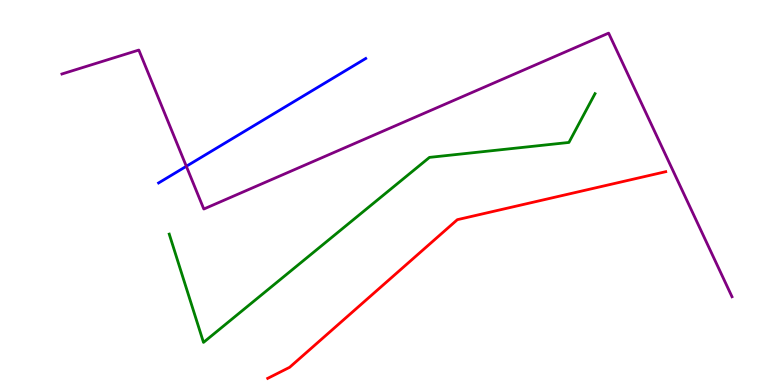[{'lines': ['blue', 'red'], 'intersections': []}, {'lines': ['green', 'red'], 'intersections': []}, {'lines': ['purple', 'red'], 'intersections': []}, {'lines': ['blue', 'green'], 'intersections': []}, {'lines': ['blue', 'purple'], 'intersections': [{'x': 2.4, 'y': 5.68}]}, {'lines': ['green', 'purple'], 'intersections': []}]